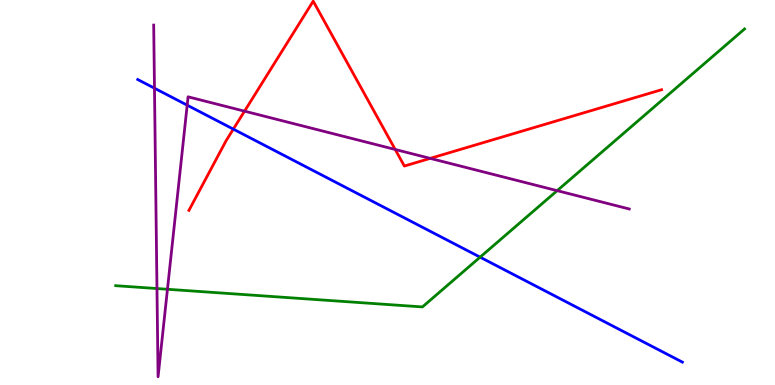[{'lines': ['blue', 'red'], 'intersections': [{'x': 3.01, 'y': 6.65}]}, {'lines': ['green', 'red'], 'intersections': []}, {'lines': ['purple', 'red'], 'intersections': [{'x': 3.16, 'y': 7.11}, {'x': 5.1, 'y': 6.12}, {'x': 5.55, 'y': 5.89}]}, {'lines': ['blue', 'green'], 'intersections': [{'x': 6.19, 'y': 3.32}]}, {'lines': ['blue', 'purple'], 'intersections': [{'x': 1.99, 'y': 7.71}, {'x': 2.42, 'y': 7.27}]}, {'lines': ['green', 'purple'], 'intersections': [{'x': 2.03, 'y': 2.51}, {'x': 2.16, 'y': 2.49}, {'x': 7.19, 'y': 5.05}]}]